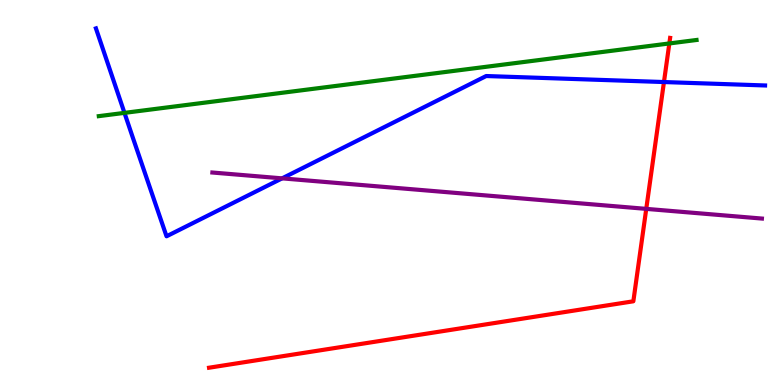[{'lines': ['blue', 'red'], 'intersections': [{'x': 8.57, 'y': 7.87}]}, {'lines': ['green', 'red'], 'intersections': [{'x': 8.64, 'y': 8.87}]}, {'lines': ['purple', 'red'], 'intersections': [{'x': 8.34, 'y': 4.57}]}, {'lines': ['blue', 'green'], 'intersections': [{'x': 1.61, 'y': 7.07}]}, {'lines': ['blue', 'purple'], 'intersections': [{'x': 3.64, 'y': 5.37}]}, {'lines': ['green', 'purple'], 'intersections': []}]